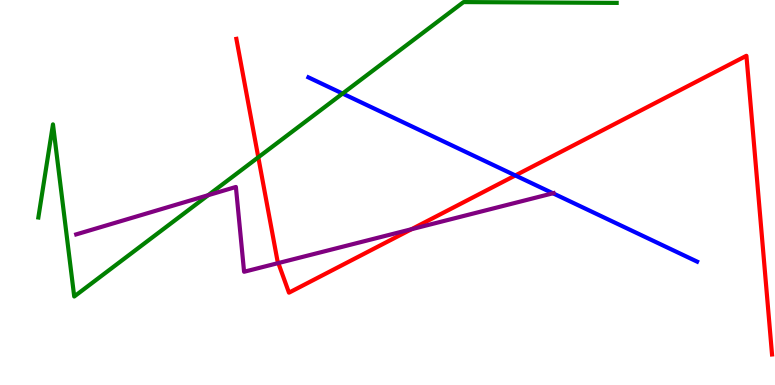[{'lines': ['blue', 'red'], 'intersections': [{'x': 6.65, 'y': 5.44}]}, {'lines': ['green', 'red'], 'intersections': [{'x': 3.33, 'y': 5.91}]}, {'lines': ['purple', 'red'], 'intersections': [{'x': 3.59, 'y': 3.17}, {'x': 5.31, 'y': 4.05}]}, {'lines': ['blue', 'green'], 'intersections': [{'x': 4.42, 'y': 7.57}]}, {'lines': ['blue', 'purple'], 'intersections': [{'x': 7.13, 'y': 4.98}]}, {'lines': ['green', 'purple'], 'intersections': [{'x': 2.69, 'y': 4.93}]}]